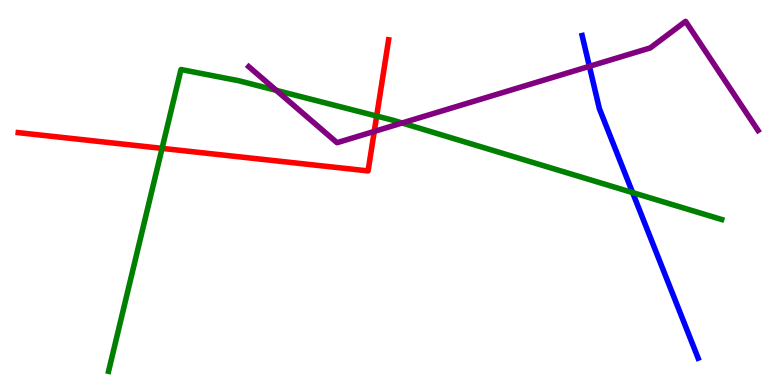[{'lines': ['blue', 'red'], 'intersections': []}, {'lines': ['green', 'red'], 'intersections': [{'x': 2.09, 'y': 6.15}, {'x': 4.86, 'y': 6.99}]}, {'lines': ['purple', 'red'], 'intersections': [{'x': 4.83, 'y': 6.59}]}, {'lines': ['blue', 'green'], 'intersections': [{'x': 8.16, 'y': 5.0}]}, {'lines': ['blue', 'purple'], 'intersections': [{'x': 7.61, 'y': 8.28}]}, {'lines': ['green', 'purple'], 'intersections': [{'x': 3.56, 'y': 7.65}, {'x': 5.19, 'y': 6.81}]}]